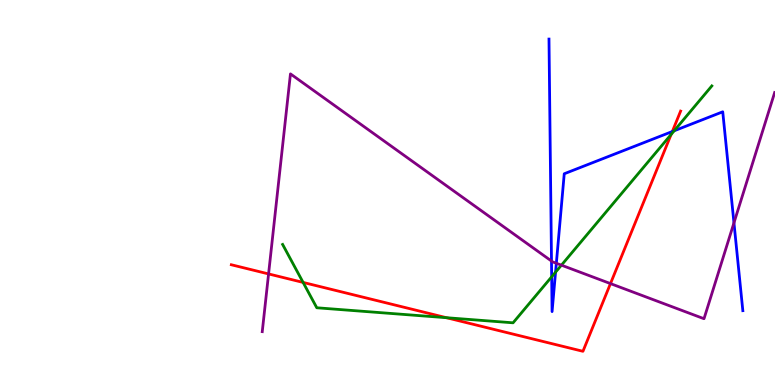[{'lines': ['blue', 'red'], 'intersections': [{'x': 8.68, 'y': 6.58}]}, {'lines': ['green', 'red'], 'intersections': [{'x': 3.91, 'y': 2.66}, {'x': 5.76, 'y': 1.75}, {'x': 8.66, 'y': 6.51}]}, {'lines': ['purple', 'red'], 'intersections': [{'x': 3.47, 'y': 2.89}, {'x': 7.88, 'y': 2.63}]}, {'lines': ['blue', 'green'], 'intersections': [{'x': 7.12, 'y': 2.81}, {'x': 7.17, 'y': 2.93}, {'x': 8.7, 'y': 6.6}]}, {'lines': ['blue', 'purple'], 'intersections': [{'x': 7.12, 'y': 3.22}, {'x': 7.18, 'y': 3.16}, {'x': 9.47, 'y': 4.21}]}, {'lines': ['green', 'purple'], 'intersections': [{'x': 7.24, 'y': 3.11}]}]